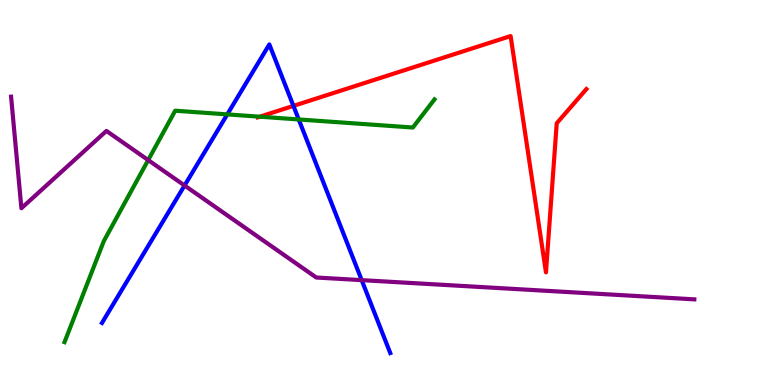[{'lines': ['blue', 'red'], 'intersections': [{'x': 3.79, 'y': 7.25}]}, {'lines': ['green', 'red'], 'intersections': [{'x': 3.35, 'y': 6.97}]}, {'lines': ['purple', 'red'], 'intersections': []}, {'lines': ['blue', 'green'], 'intersections': [{'x': 2.93, 'y': 7.03}, {'x': 3.85, 'y': 6.9}]}, {'lines': ['blue', 'purple'], 'intersections': [{'x': 2.38, 'y': 5.18}, {'x': 4.67, 'y': 2.72}]}, {'lines': ['green', 'purple'], 'intersections': [{'x': 1.91, 'y': 5.84}]}]